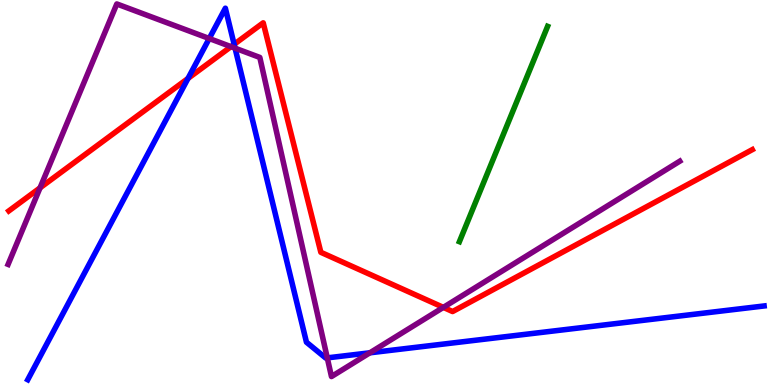[{'lines': ['blue', 'red'], 'intersections': [{'x': 2.43, 'y': 7.96}, {'x': 3.02, 'y': 8.85}]}, {'lines': ['green', 'red'], 'intersections': []}, {'lines': ['purple', 'red'], 'intersections': [{'x': 0.517, 'y': 5.12}, {'x': 2.98, 'y': 8.79}, {'x': 5.72, 'y': 2.02}]}, {'lines': ['blue', 'green'], 'intersections': []}, {'lines': ['blue', 'purple'], 'intersections': [{'x': 2.7, 'y': 9.0}, {'x': 3.03, 'y': 8.75}, {'x': 4.22, 'y': 0.705}, {'x': 4.77, 'y': 0.836}]}, {'lines': ['green', 'purple'], 'intersections': []}]